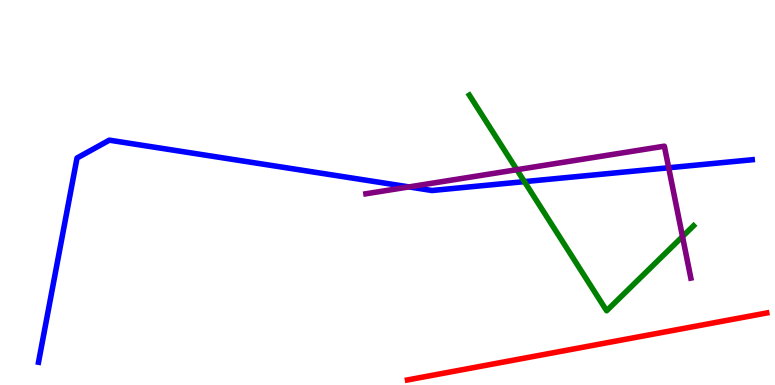[{'lines': ['blue', 'red'], 'intersections': []}, {'lines': ['green', 'red'], 'intersections': []}, {'lines': ['purple', 'red'], 'intersections': []}, {'lines': ['blue', 'green'], 'intersections': [{'x': 6.77, 'y': 5.28}]}, {'lines': ['blue', 'purple'], 'intersections': [{'x': 5.28, 'y': 5.15}, {'x': 8.63, 'y': 5.64}]}, {'lines': ['green', 'purple'], 'intersections': [{'x': 6.67, 'y': 5.59}, {'x': 8.81, 'y': 3.86}]}]